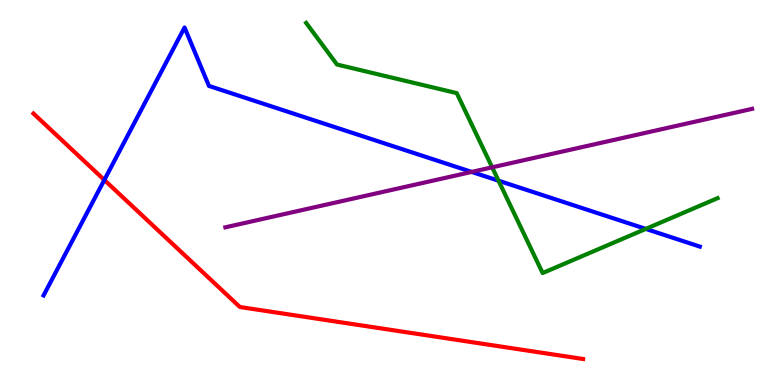[{'lines': ['blue', 'red'], 'intersections': [{'x': 1.35, 'y': 5.33}]}, {'lines': ['green', 'red'], 'intersections': []}, {'lines': ['purple', 'red'], 'intersections': []}, {'lines': ['blue', 'green'], 'intersections': [{'x': 6.43, 'y': 5.31}, {'x': 8.33, 'y': 4.05}]}, {'lines': ['blue', 'purple'], 'intersections': [{'x': 6.09, 'y': 5.53}]}, {'lines': ['green', 'purple'], 'intersections': [{'x': 6.35, 'y': 5.65}]}]